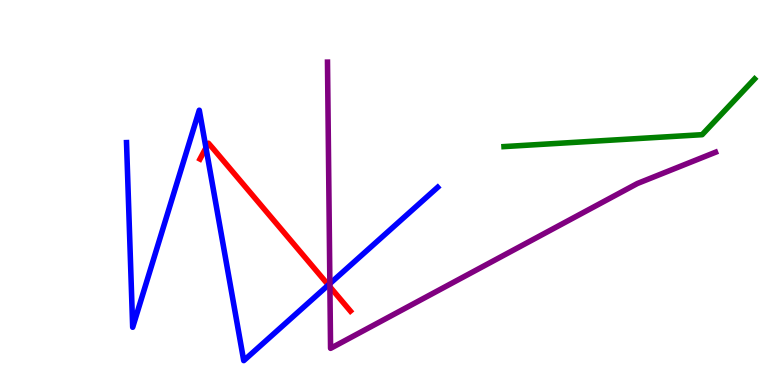[{'lines': ['blue', 'red'], 'intersections': [{'x': 2.66, 'y': 6.16}, {'x': 4.24, 'y': 2.6}]}, {'lines': ['green', 'red'], 'intersections': []}, {'lines': ['purple', 'red'], 'intersections': [{'x': 4.26, 'y': 2.55}]}, {'lines': ['blue', 'green'], 'intersections': []}, {'lines': ['blue', 'purple'], 'intersections': [{'x': 4.26, 'y': 2.63}]}, {'lines': ['green', 'purple'], 'intersections': []}]